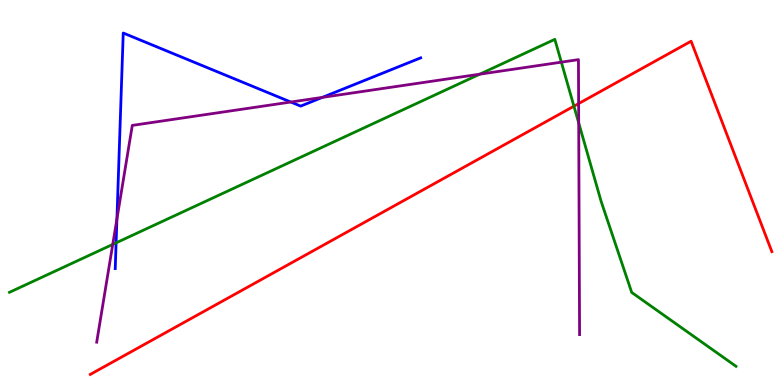[{'lines': ['blue', 'red'], 'intersections': []}, {'lines': ['green', 'red'], 'intersections': [{'x': 7.41, 'y': 7.24}]}, {'lines': ['purple', 'red'], 'intersections': [{'x': 7.47, 'y': 7.31}]}, {'lines': ['blue', 'green'], 'intersections': [{'x': 1.5, 'y': 3.69}]}, {'lines': ['blue', 'purple'], 'intersections': [{'x': 1.51, 'y': 4.31}, {'x': 3.75, 'y': 7.35}, {'x': 4.16, 'y': 7.47}]}, {'lines': ['green', 'purple'], 'intersections': [{'x': 1.45, 'y': 3.65}, {'x': 6.19, 'y': 8.07}, {'x': 7.24, 'y': 8.39}, {'x': 7.47, 'y': 6.81}]}]